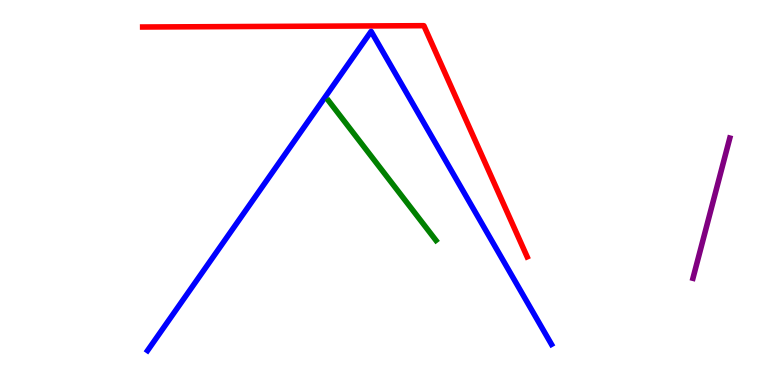[{'lines': ['blue', 'red'], 'intersections': []}, {'lines': ['green', 'red'], 'intersections': []}, {'lines': ['purple', 'red'], 'intersections': []}, {'lines': ['blue', 'green'], 'intersections': []}, {'lines': ['blue', 'purple'], 'intersections': []}, {'lines': ['green', 'purple'], 'intersections': []}]